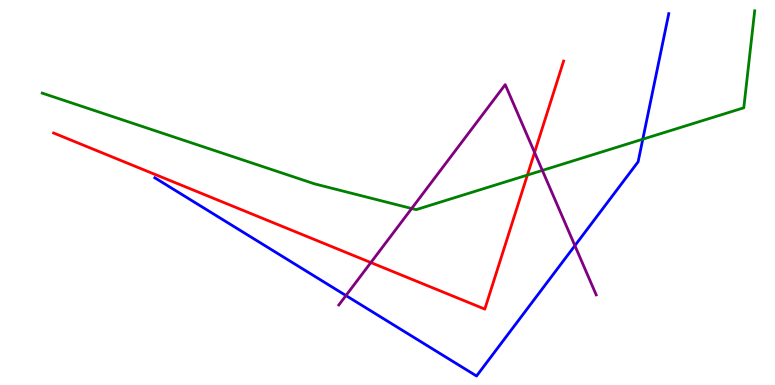[{'lines': ['blue', 'red'], 'intersections': []}, {'lines': ['green', 'red'], 'intersections': [{'x': 6.81, 'y': 5.45}]}, {'lines': ['purple', 'red'], 'intersections': [{'x': 4.79, 'y': 3.18}, {'x': 6.9, 'y': 6.04}]}, {'lines': ['blue', 'green'], 'intersections': [{'x': 8.29, 'y': 6.38}]}, {'lines': ['blue', 'purple'], 'intersections': [{'x': 4.46, 'y': 2.32}, {'x': 7.42, 'y': 3.62}]}, {'lines': ['green', 'purple'], 'intersections': [{'x': 5.31, 'y': 4.58}, {'x': 7.0, 'y': 5.57}]}]